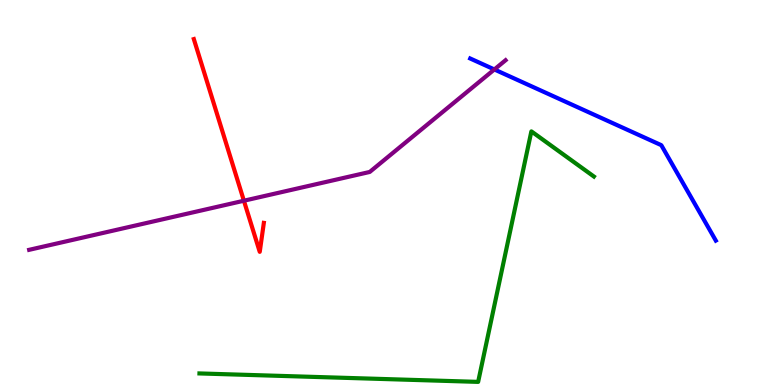[{'lines': ['blue', 'red'], 'intersections': []}, {'lines': ['green', 'red'], 'intersections': []}, {'lines': ['purple', 'red'], 'intersections': [{'x': 3.15, 'y': 4.79}]}, {'lines': ['blue', 'green'], 'intersections': []}, {'lines': ['blue', 'purple'], 'intersections': [{'x': 6.38, 'y': 8.2}]}, {'lines': ['green', 'purple'], 'intersections': []}]